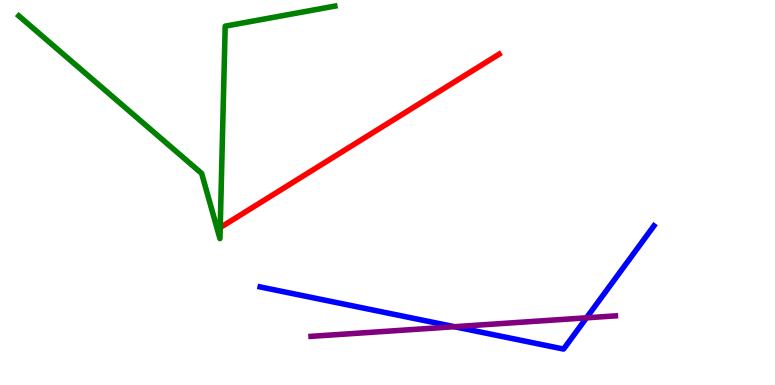[{'lines': ['blue', 'red'], 'intersections': []}, {'lines': ['green', 'red'], 'intersections': []}, {'lines': ['purple', 'red'], 'intersections': []}, {'lines': ['blue', 'green'], 'intersections': []}, {'lines': ['blue', 'purple'], 'intersections': [{'x': 5.86, 'y': 1.51}, {'x': 7.57, 'y': 1.74}]}, {'lines': ['green', 'purple'], 'intersections': []}]